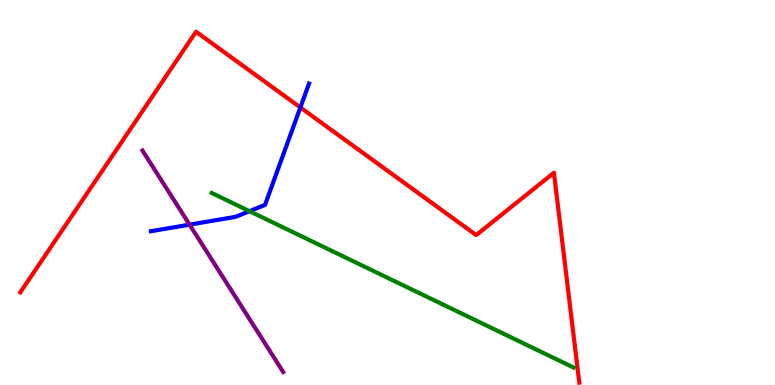[{'lines': ['blue', 'red'], 'intersections': [{'x': 3.88, 'y': 7.21}]}, {'lines': ['green', 'red'], 'intersections': []}, {'lines': ['purple', 'red'], 'intersections': []}, {'lines': ['blue', 'green'], 'intersections': [{'x': 3.22, 'y': 4.51}]}, {'lines': ['blue', 'purple'], 'intersections': [{'x': 2.45, 'y': 4.16}]}, {'lines': ['green', 'purple'], 'intersections': []}]